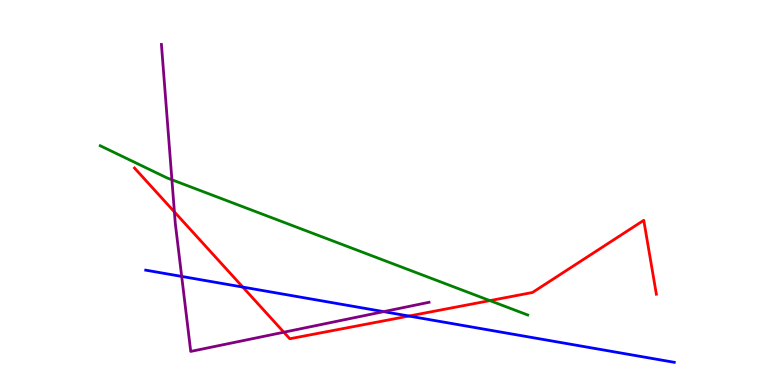[{'lines': ['blue', 'red'], 'intersections': [{'x': 3.13, 'y': 2.54}, {'x': 5.28, 'y': 1.79}]}, {'lines': ['green', 'red'], 'intersections': [{'x': 6.32, 'y': 2.19}]}, {'lines': ['purple', 'red'], 'intersections': [{'x': 2.25, 'y': 4.5}, {'x': 3.66, 'y': 1.37}]}, {'lines': ['blue', 'green'], 'intersections': []}, {'lines': ['blue', 'purple'], 'intersections': [{'x': 2.34, 'y': 2.82}, {'x': 4.95, 'y': 1.91}]}, {'lines': ['green', 'purple'], 'intersections': [{'x': 2.22, 'y': 5.33}]}]